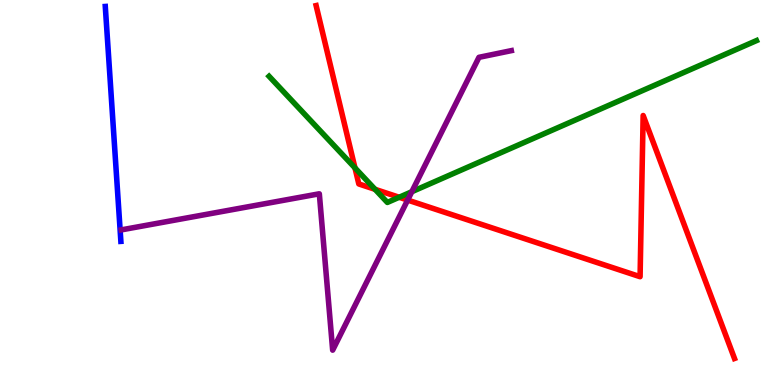[{'lines': ['blue', 'red'], 'intersections': []}, {'lines': ['green', 'red'], 'intersections': [{'x': 4.58, 'y': 5.64}, {'x': 4.84, 'y': 5.08}, {'x': 5.15, 'y': 4.88}]}, {'lines': ['purple', 'red'], 'intersections': [{'x': 5.26, 'y': 4.8}]}, {'lines': ['blue', 'green'], 'intersections': []}, {'lines': ['blue', 'purple'], 'intersections': []}, {'lines': ['green', 'purple'], 'intersections': [{'x': 5.31, 'y': 5.02}]}]